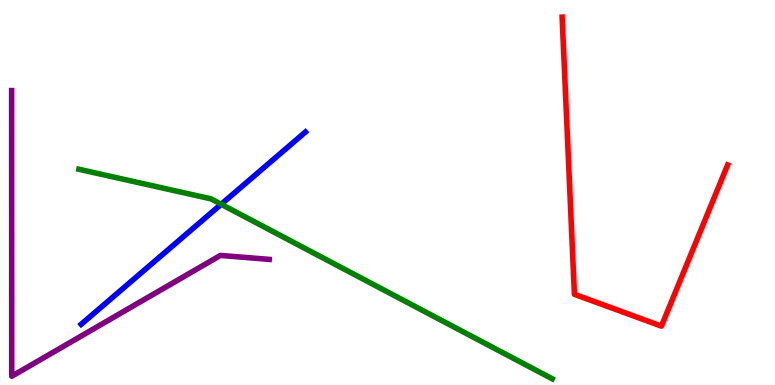[{'lines': ['blue', 'red'], 'intersections': []}, {'lines': ['green', 'red'], 'intersections': []}, {'lines': ['purple', 'red'], 'intersections': []}, {'lines': ['blue', 'green'], 'intersections': [{'x': 2.85, 'y': 4.69}]}, {'lines': ['blue', 'purple'], 'intersections': []}, {'lines': ['green', 'purple'], 'intersections': []}]